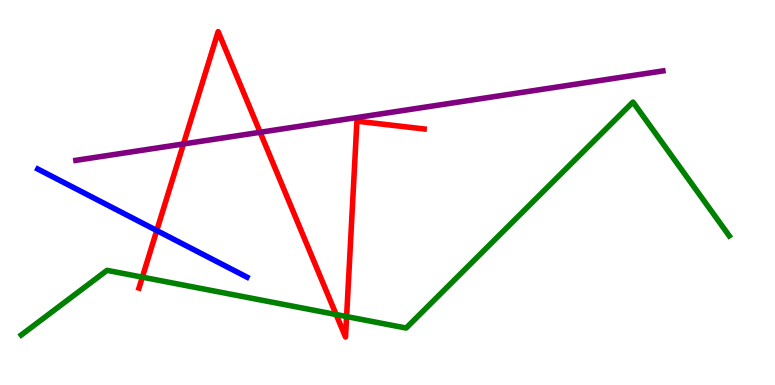[{'lines': ['blue', 'red'], 'intersections': [{'x': 2.02, 'y': 4.01}]}, {'lines': ['green', 'red'], 'intersections': [{'x': 1.84, 'y': 2.8}, {'x': 4.34, 'y': 1.83}, {'x': 4.47, 'y': 1.78}]}, {'lines': ['purple', 'red'], 'intersections': [{'x': 2.37, 'y': 6.26}, {'x': 3.36, 'y': 6.56}]}, {'lines': ['blue', 'green'], 'intersections': []}, {'lines': ['blue', 'purple'], 'intersections': []}, {'lines': ['green', 'purple'], 'intersections': []}]